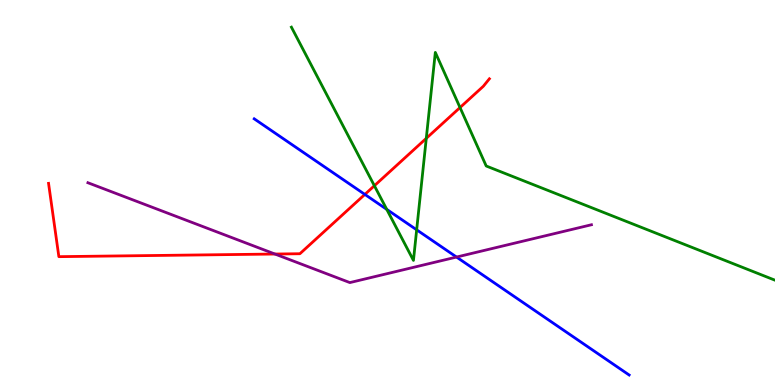[{'lines': ['blue', 'red'], 'intersections': [{'x': 4.71, 'y': 4.95}]}, {'lines': ['green', 'red'], 'intersections': [{'x': 4.83, 'y': 5.18}, {'x': 5.5, 'y': 6.41}, {'x': 5.94, 'y': 7.21}]}, {'lines': ['purple', 'red'], 'intersections': [{'x': 3.55, 'y': 3.4}]}, {'lines': ['blue', 'green'], 'intersections': [{'x': 4.99, 'y': 4.56}, {'x': 5.38, 'y': 4.03}]}, {'lines': ['blue', 'purple'], 'intersections': [{'x': 5.89, 'y': 3.32}]}, {'lines': ['green', 'purple'], 'intersections': []}]